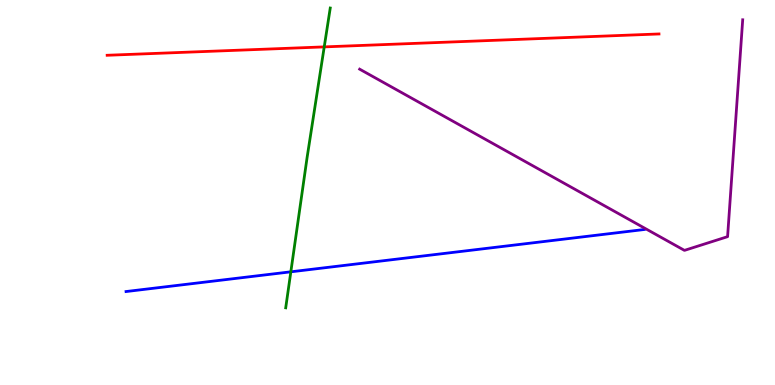[{'lines': ['blue', 'red'], 'intersections': []}, {'lines': ['green', 'red'], 'intersections': [{'x': 4.18, 'y': 8.78}]}, {'lines': ['purple', 'red'], 'intersections': []}, {'lines': ['blue', 'green'], 'intersections': [{'x': 3.75, 'y': 2.94}]}, {'lines': ['blue', 'purple'], 'intersections': []}, {'lines': ['green', 'purple'], 'intersections': []}]